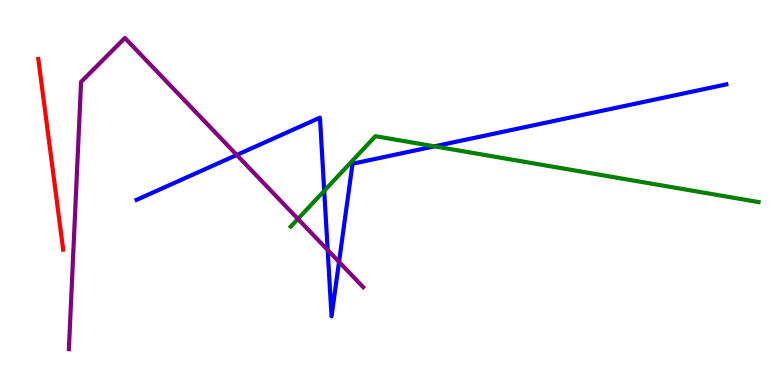[{'lines': ['blue', 'red'], 'intersections': []}, {'lines': ['green', 'red'], 'intersections': []}, {'lines': ['purple', 'red'], 'intersections': []}, {'lines': ['blue', 'green'], 'intersections': [{'x': 4.18, 'y': 5.04}, {'x': 5.61, 'y': 6.2}]}, {'lines': ['blue', 'purple'], 'intersections': [{'x': 3.06, 'y': 5.98}, {'x': 4.23, 'y': 3.51}, {'x': 4.37, 'y': 3.2}]}, {'lines': ['green', 'purple'], 'intersections': [{'x': 3.84, 'y': 4.31}]}]